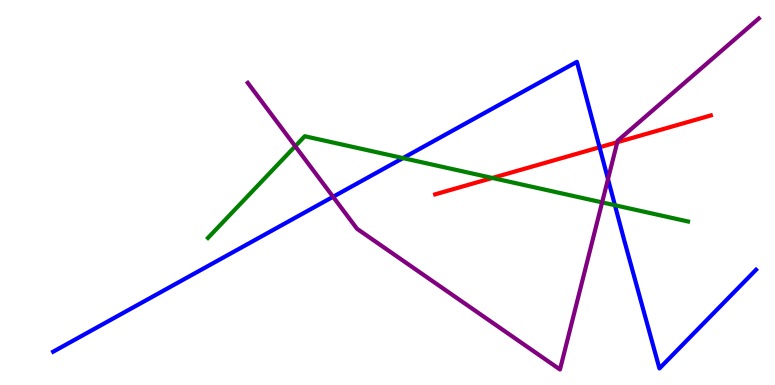[{'lines': ['blue', 'red'], 'intersections': [{'x': 7.74, 'y': 6.17}]}, {'lines': ['green', 'red'], 'intersections': [{'x': 6.35, 'y': 5.38}]}, {'lines': ['purple', 'red'], 'intersections': [{'x': 7.97, 'y': 6.31}]}, {'lines': ['blue', 'green'], 'intersections': [{'x': 5.2, 'y': 5.89}, {'x': 7.93, 'y': 4.67}]}, {'lines': ['blue', 'purple'], 'intersections': [{'x': 4.3, 'y': 4.89}, {'x': 7.85, 'y': 5.35}]}, {'lines': ['green', 'purple'], 'intersections': [{'x': 3.81, 'y': 6.2}, {'x': 7.77, 'y': 4.74}]}]